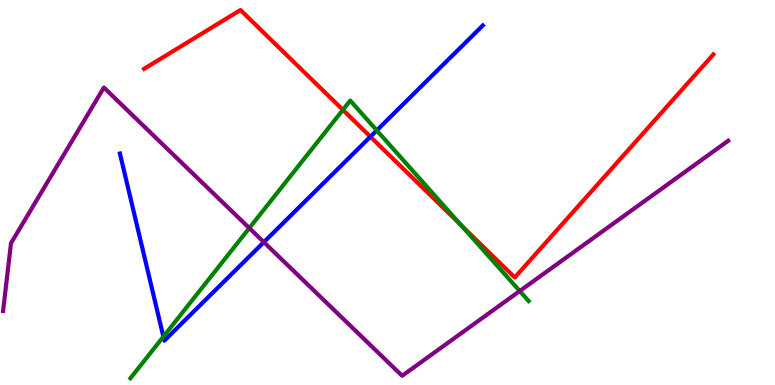[{'lines': ['blue', 'red'], 'intersections': [{'x': 4.78, 'y': 6.45}]}, {'lines': ['green', 'red'], 'intersections': [{'x': 4.42, 'y': 7.15}, {'x': 5.95, 'y': 4.15}]}, {'lines': ['purple', 'red'], 'intersections': []}, {'lines': ['blue', 'green'], 'intersections': [{'x': 2.11, 'y': 1.26}, {'x': 4.86, 'y': 6.61}]}, {'lines': ['blue', 'purple'], 'intersections': [{'x': 3.4, 'y': 3.71}]}, {'lines': ['green', 'purple'], 'intersections': [{'x': 3.22, 'y': 4.08}, {'x': 6.71, 'y': 2.44}]}]